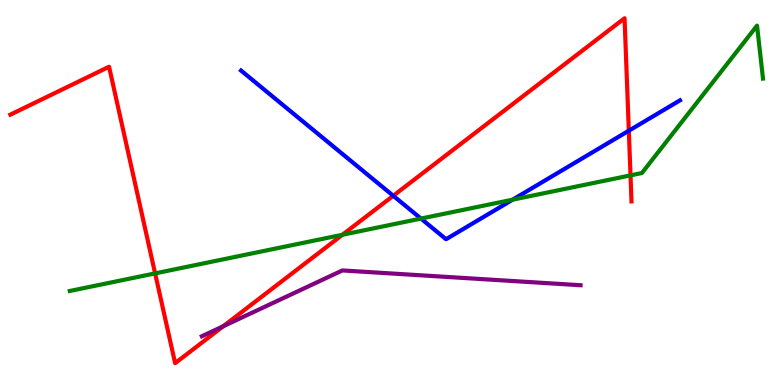[{'lines': ['blue', 'red'], 'intersections': [{'x': 5.07, 'y': 4.92}, {'x': 8.11, 'y': 6.6}]}, {'lines': ['green', 'red'], 'intersections': [{'x': 2.0, 'y': 2.9}, {'x': 4.42, 'y': 3.9}, {'x': 8.14, 'y': 5.44}]}, {'lines': ['purple', 'red'], 'intersections': [{'x': 2.88, 'y': 1.53}]}, {'lines': ['blue', 'green'], 'intersections': [{'x': 5.43, 'y': 4.32}, {'x': 6.62, 'y': 4.81}]}, {'lines': ['blue', 'purple'], 'intersections': []}, {'lines': ['green', 'purple'], 'intersections': []}]